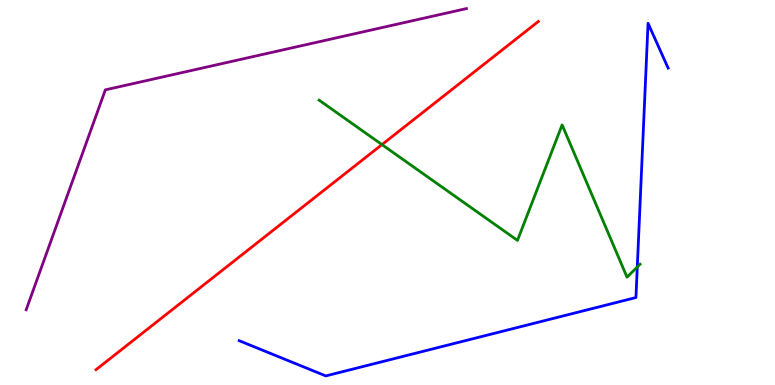[{'lines': ['blue', 'red'], 'intersections': []}, {'lines': ['green', 'red'], 'intersections': [{'x': 4.93, 'y': 6.24}]}, {'lines': ['purple', 'red'], 'intersections': []}, {'lines': ['blue', 'green'], 'intersections': [{'x': 8.22, 'y': 3.06}]}, {'lines': ['blue', 'purple'], 'intersections': []}, {'lines': ['green', 'purple'], 'intersections': []}]